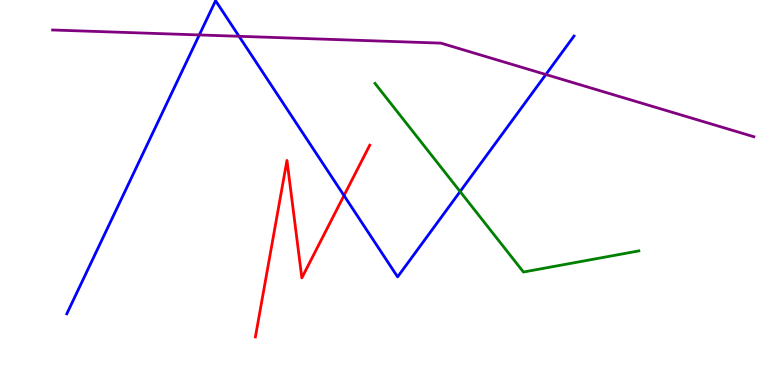[{'lines': ['blue', 'red'], 'intersections': [{'x': 4.44, 'y': 4.92}]}, {'lines': ['green', 'red'], 'intersections': []}, {'lines': ['purple', 'red'], 'intersections': []}, {'lines': ['blue', 'green'], 'intersections': [{'x': 5.94, 'y': 5.02}]}, {'lines': ['blue', 'purple'], 'intersections': [{'x': 2.57, 'y': 9.09}, {'x': 3.08, 'y': 9.06}, {'x': 7.04, 'y': 8.06}]}, {'lines': ['green', 'purple'], 'intersections': []}]